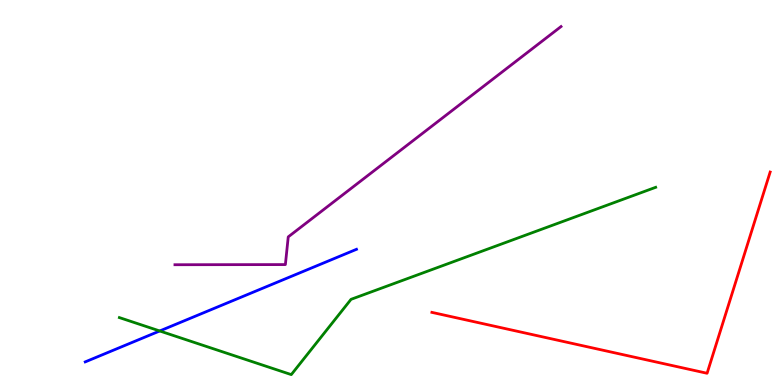[{'lines': ['blue', 'red'], 'intersections': []}, {'lines': ['green', 'red'], 'intersections': []}, {'lines': ['purple', 'red'], 'intersections': []}, {'lines': ['blue', 'green'], 'intersections': [{'x': 2.06, 'y': 1.4}]}, {'lines': ['blue', 'purple'], 'intersections': []}, {'lines': ['green', 'purple'], 'intersections': []}]